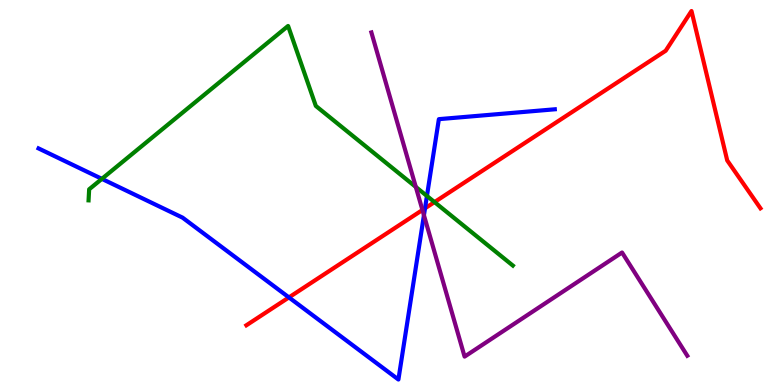[{'lines': ['blue', 'red'], 'intersections': [{'x': 3.73, 'y': 2.28}, {'x': 5.48, 'y': 4.59}]}, {'lines': ['green', 'red'], 'intersections': [{'x': 5.61, 'y': 4.75}]}, {'lines': ['purple', 'red'], 'intersections': [{'x': 5.45, 'y': 4.55}]}, {'lines': ['blue', 'green'], 'intersections': [{'x': 1.31, 'y': 5.35}, {'x': 5.51, 'y': 4.91}]}, {'lines': ['blue', 'purple'], 'intersections': [{'x': 5.47, 'y': 4.41}]}, {'lines': ['green', 'purple'], 'intersections': [{'x': 5.37, 'y': 5.14}]}]